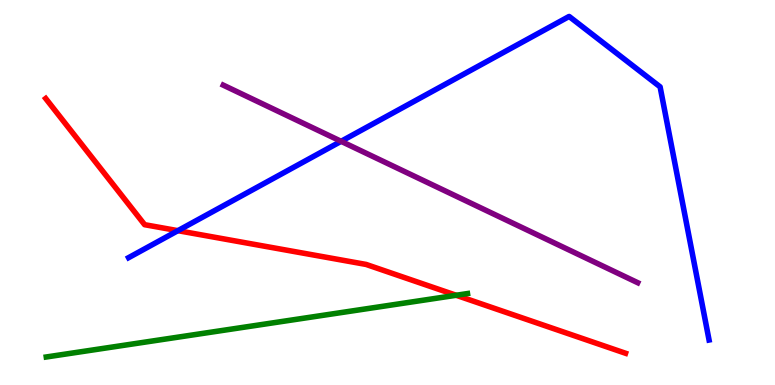[{'lines': ['blue', 'red'], 'intersections': [{'x': 2.3, 'y': 4.01}]}, {'lines': ['green', 'red'], 'intersections': [{'x': 5.89, 'y': 2.33}]}, {'lines': ['purple', 'red'], 'intersections': []}, {'lines': ['blue', 'green'], 'intersections': []}, {'lines': ['blue', 'purple'], 'intersections': [{'x': 4.4, 'y': 6.33}]}, {'lines': ['green', 'purple'], 'intersections': []}]